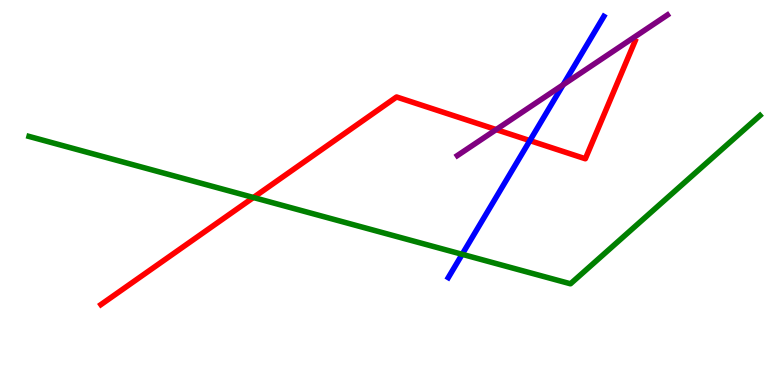[{'lines': ['blue', 'red'], 'intersections': [{'x': 6.84, 'y': 6.35}]}, {'lines': ['green', 'red'], 'intersections': [{'x': 3.27, 'y': 4.87}]}, {'lines': ['purple', 'red'], 'intersections': [{'x': 6.4, 'y': 6.63}]}, {'lines': ['blue', 'green'], 'intersections': [{'x': 5.96, 'y': 3.39}]}, {'lines': ['blue', 'purple'], 'intersections': [{'x': 7.27, 'y': 7.8}]}, {'lines': ['green', 'purple'], 'intersections': []}]